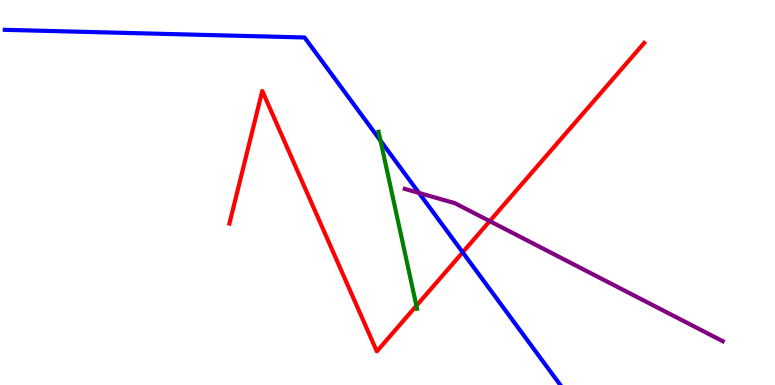[{'lines': ['blue', 'red'], 'intersections': [{'x': 5.97, 'y': 3.45}]}, {'lines': ['green', 'red'], 'intersections': [{'x': 5.37, 'y': 2.06}]}, {'lines': ['purple', 'red'], 'intersections': [{'x': 6.32, 'y': 4.26}]}, {'lines': ['blue', 'green'], 'intersections': [{'x': 4.91, 'y': 6.35}]}, {'lines': ['blue', 'purple'], 'intersections': [{'x': 5.41, 'y': 4.99}]}, {'lines': ['green', 'purple'], 'intersections': []}]